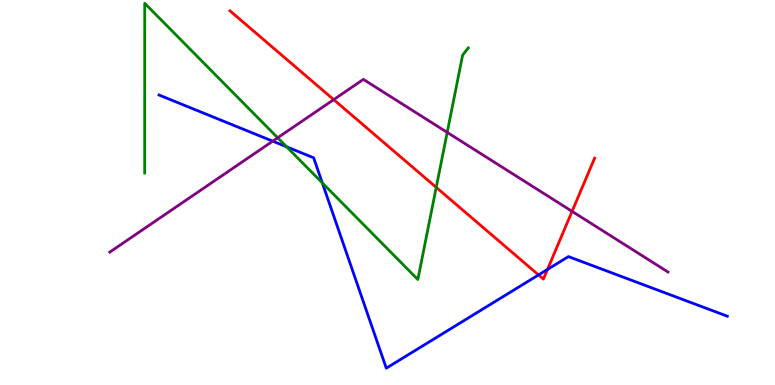[{'lines': ['blue', 'red'], 'intersections': [{'x': 6.95, 'y': 2.86}, {'x': 7.06, 'y': 3.0}]}, {'lines': ['green', 'red'], 'intersections': [{'x': 5.63, 'y': 5.13}]}, {'lines': ['purple', 'red'], 'intersections': [{'x': 4.31, 'y': 7.41}, {'x': 7.38, 'y': 4.51}]}, {'lines': ['blue', 'green'], 'intersections': [{'x': 3.7, 'y': 6.19}, {'x': 4.16, 'y': 5.25}]}, {'lines': ['blue', 'purple'], 'intersections': [{'x': 3.52, 'y': 6.33}]}, {'lines': ['green', 'purple'], 'intersections': [{'x': 3.58, 'y': 6.42}, {'x': 5.77, 'y': 6.56}]}]